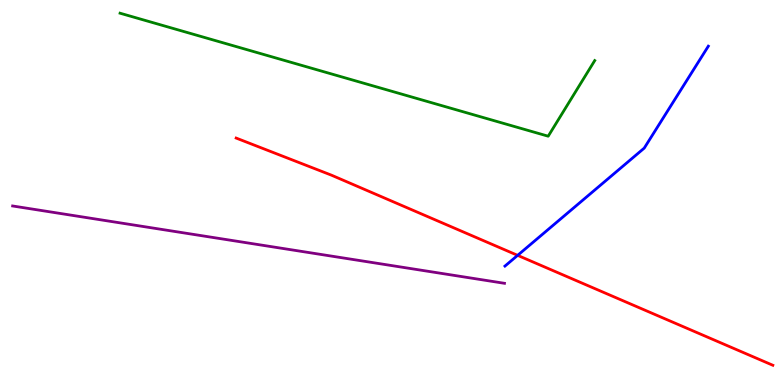[{'lines': ['blue', 'red'], 'intersections': [{'x': 6.68, 'y': 3.37}]}, {'lines': ['green', 'red'], 'intersections': []}, {'lines': ['purple', 'red'], 'intersections': []}, {'lines': ['blue', 'green'], 'intersections': []}, {'lines': ['blue', 'purple'], 'intersections': []}, {'lines': ['green', 'purple'], 'intersections': []}]